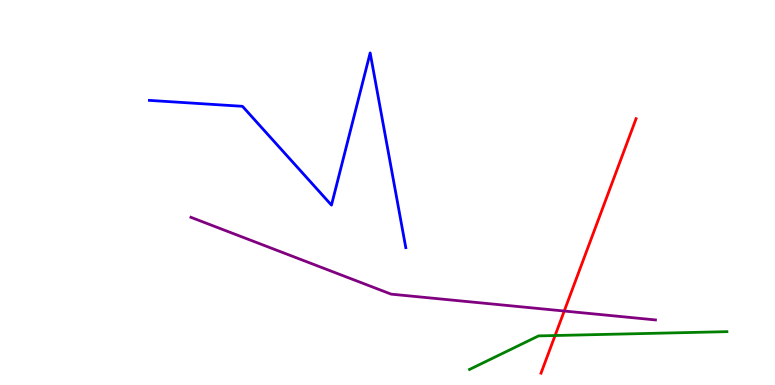[{'lines': ['blue', 'red'], 'intersections': []}, {'lines': ['green', 'red'], 'intersections': [{'x': 7.16, 'y': 1.29}]}, {'lines': ['purple', 'red'], 'intersections': [{'x': 7.28, 'y': 1.92}]}, {'lines': ['blue', 'green'], 'intersections': []}, {'lines': ['blue', 'purple'], 'intersections': []}, {'lines': ['green', 'purple'], 'intersections': []}]